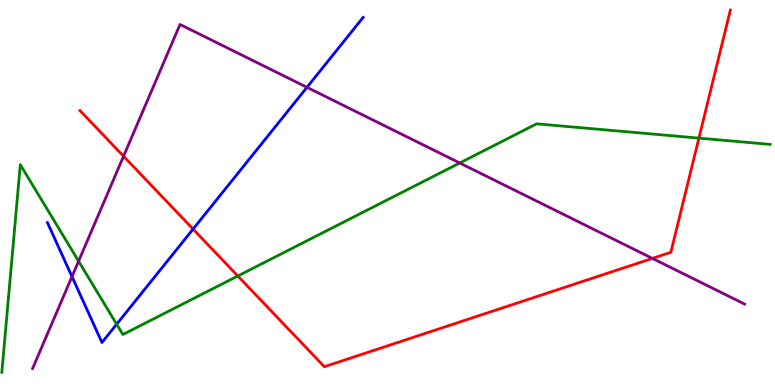[{'lines': ['blue', 'red'], 'intersections': [{'x': 2.49, 'y': 4.05}]}, {'lines': ['green', 'red'], 'intersections': [{'x': 3.07, 'y': 2.83}, {'x': 9.02, 'y': 6.41}]}, {'lines': ['purple', 'red'], 'intersections': [{'x': 1.59, 'y': 5.94}, {'x': 8.42, 'y': 3.29}]}, {'lines': ['blue', 'green'], 'intersections': [{'x': 1.51, 'y': 1.58}]}, {'lines': ['blue', 'purple'], 'intersections': [{'x': 0.929, 'y': 2.82}, {'x': 3.96, 'y': 7.73}]}, {'lines': ['green', 'purple'], 'intersections': [{'x': 1.01, 'y': 3.22}, {'x': 5.93, 'y': 5.77}]}]